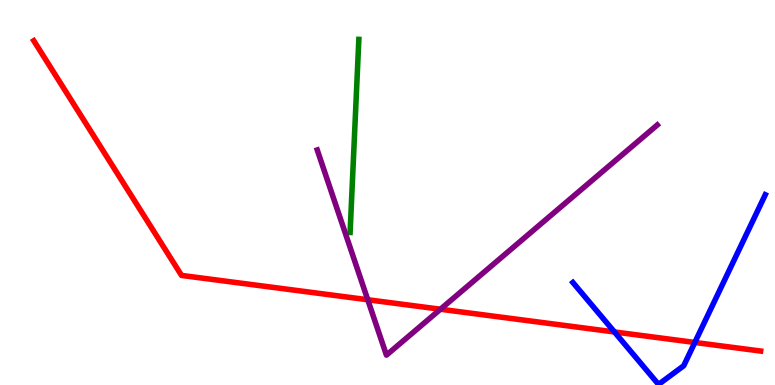[{'lines': ['blue', 'red'], 'intersections': [{'x': 7.93, 'y': 1.38}, {'x': 8.97, 'y': 1.11}]}, {'lines': ['green', 'red'], 'intersections': []}, {'lines': ['purple', 'red'], 'intersections': [{'x': 4.75, 'y': 2.21}, {'x': 5.68, 'y': 1.97}]}, {'lines': ['blue', 'green'], 'intersections': []}, {'lines': ['blue', 'purple'], 'intersections': []}, {'lines': ['green', 'purple'], 'intersections': []}]